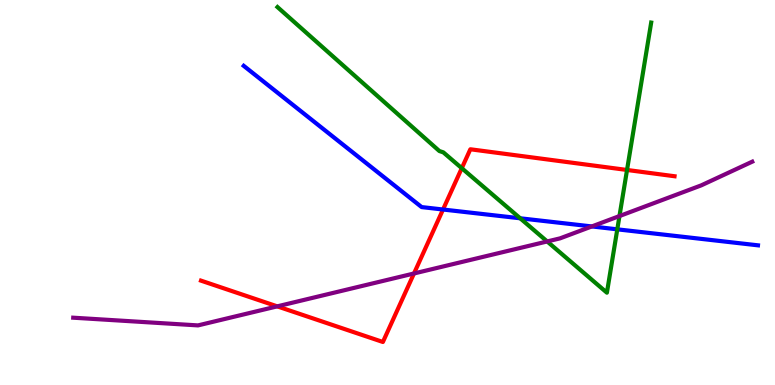[{'lines': ['blue', 'red'], 'intersections': [{'x': 5.72, 'y': 4.56}]}, {'lines': ['green', 'red'], 'intersections': [{'x': 5.96, 'y': 5.63}, {'x': 8.09, 'y': 5.59}]}, {'lines': ['purple', 'red'], 'intersections': [{'x': 3.58, 'y': 2.04}, {'x': 5.34, 'y': 2.9}]}, {'lines': ['blue', 'green'], 'intersections': [{'x': 6.71, 'y': 4.33}, {'x': 7.97, 'y': 4.04}]}, {'lines': ['blue', 'purple'], 'intersections': [{'x': 7.64, 'y': 4.12}]}, {'lines': ['green', 'purple'], 'intersections': [{'x': 7.06, 'y': 3.73}, {'x': 7.99, 'y': 4.39}]}]